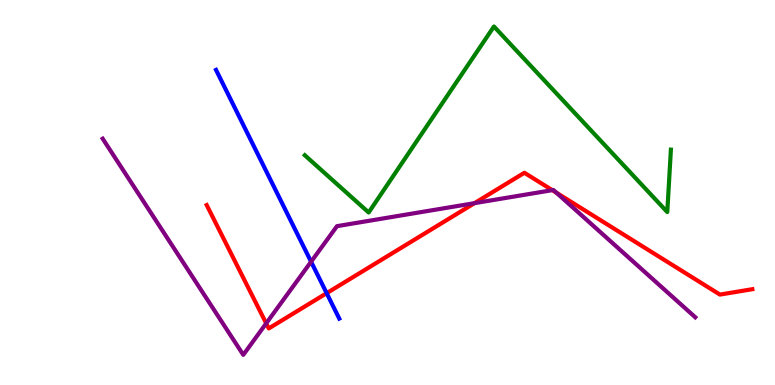[{'lines': ['blue', 'red'], 'intersections': [{'x': 4.22, 'y': 2.39}]}, {'lines': ['green', 'red'], 'intersections': []}, {'lines': ['purple', 'red'], 'intersections': [{'x': 3.43, 'y': 1.6}, {'x': 6.12, 'y': 4.72}, {'x': 7.13, 'y': 5.06}, {'x': 7.18, 'y': 4.99}]}, {'lines': ['blue', 'green'], 'intersections': []}, {'lines': ['blue', 'purple'], 'intersections': [{'x': 4.01, 'y': 3.2}]}, {'lines': ['green', 'purple'], 'intersections': []}]